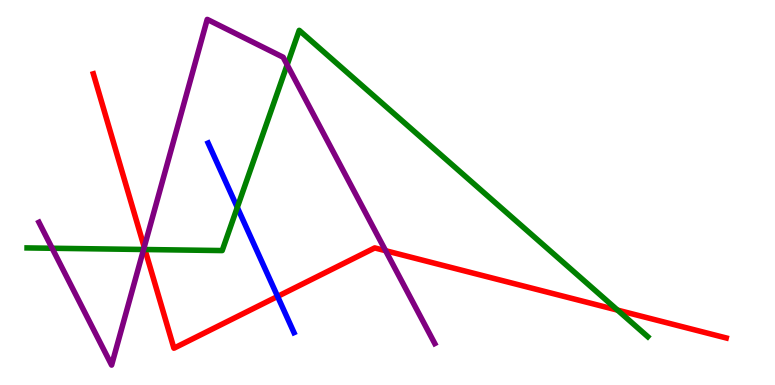[{'lines': ['blue', 'red'], 'intersections': [{'x': 3.58, 'y': 2.3}]}, {'lines': ['green', 'red'], 'intersections': [{'x': 1.87, 'y': 3.52}, {'x': 7.97, 'y': 1.94}]}, {'lines': ['purple', 'red'], 'intersections': [{'x': 1.86, 'y': 3.58}, {'x': 4.98, 'y': 3.49}]}, {'lines': ['blue', 'green'], 'intersections': [{'x': 3.06, 'y': 4.61}]}, {'lines': ['blue', 'purple'], 'intersections': []}, {'lines': ['green', 'purple'], 'intersections': [{'x': 0.673, 'y': 3.55}, {'x': 1.85, 'y': 3.52}, {'x': 3.71, 'y': 8.32}]}]